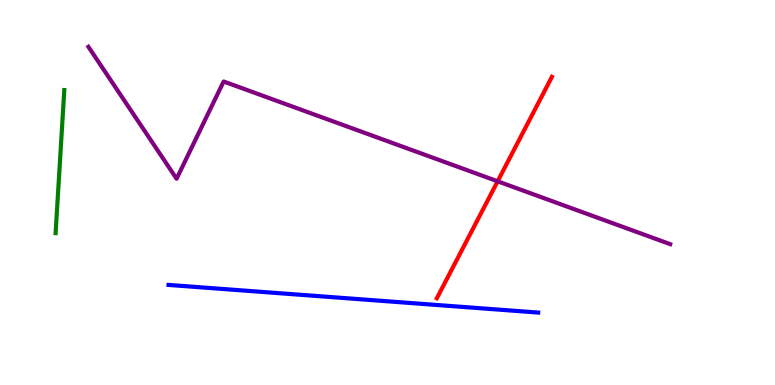[{'lines': ['blue', 'red'], 'intersections': []}, {'lines': ['green', 'red'], 'intersections': []}, {'lines': ['purple', 'red'], 'intersections': [{'x': 6.42, 'y': 5.29}]}, {'lines': ['blue', 'green'], 'intersections': []}, {'lines': ['blue', 'purple'], 'intersections': []}, {'lines': ['green', 'purple'], 'intersections': []}]